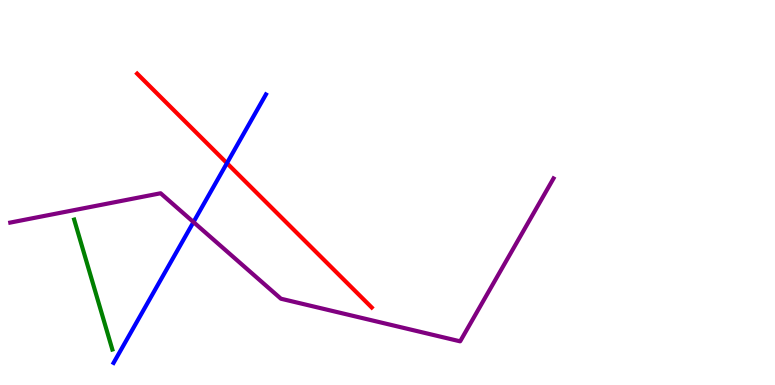[{'lines': ['blue', 'red'], 'intersections': [{'x': 2.93, 'y': 5.76}]}, {'lines': ['green', 'red'], 'intersections': []}, {'lines': ['purple', 'red'], 'intersections': []}, {'lines': ['blue', 'green'], 'intersections': []}, {'lines': ['blue', 'purple'], 'intersections': [{'x': 2.5, 'y': 4.23}]}, {'lines': ['green', 'purple'], 'intersections': []}]